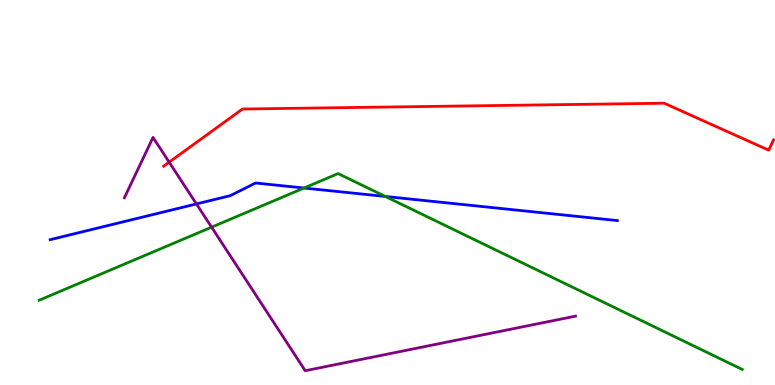[{'lines': ['blue', 'red'], 'intersections': []}, {'lines': ['green', 'red'], 'intersections': []}, {'lines': ['purple', 'red'], 'intersections': [{'x': 2.18, 'y': 5.79}]}, {'lines': ['blue', 'green'], 'intersections': [{'x': 3.92, 'y': 5.12}, {'x': 4.97, 'y': 4.9}]}, {'lines': ['blue', 'purple'], 'intersections': [{'x': 2.53, 'y': 4.7}]}, {'lines': ['green', 'purple'], 'intersections': [{'x': 2.73, 'y': 4.1}]}]